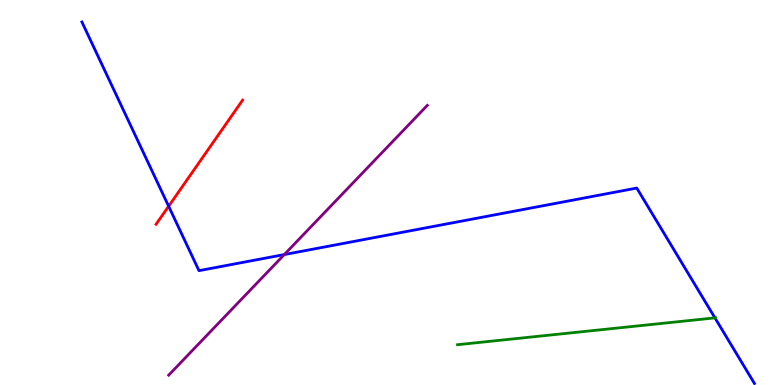[{'lines': ['blue', 'red'], 'intersections': [{'x': 2.18, 'y': 4.64}]}, {'lines': ['green', 'red'], 'intersections': []}, {'lines': ['purple', 'red'], 'intersections': []}, {'lines': ['blue', 'green'], 'intersections': [{'x': 9.22, 'y': 1.74}]}, {'lines': ['blue', 'purple'], 'intersections': [{'x': 3.67, 'y': 3.39}]}, {'lines': ['green', 'purple'], 'intersections': []}]